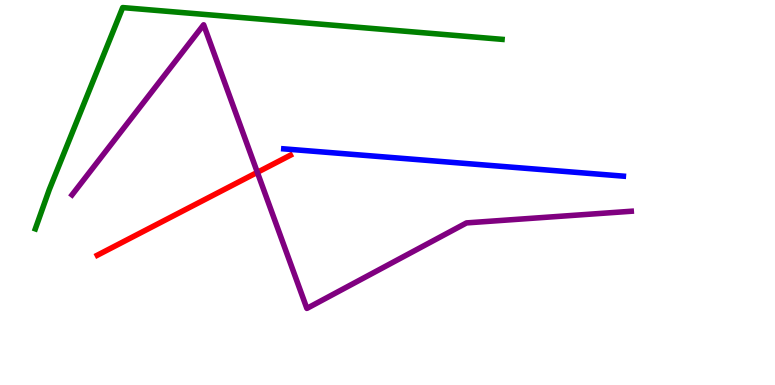[{'lines': ['blue', 'red'], 'intersections': []}, {'lines': ['green', 'red'], 'intersections': []}, {'lines': ['purple', 'red'], 'intersections': [{'x': 3.32, 'y': 5.52}]}, {'lines': ['blue', 'green'], 'intersections': []}, {'lines': ['blue', 'purple'], 'intersections': []}, {'lines': ['green', 'purple'], 'intersections': []}]